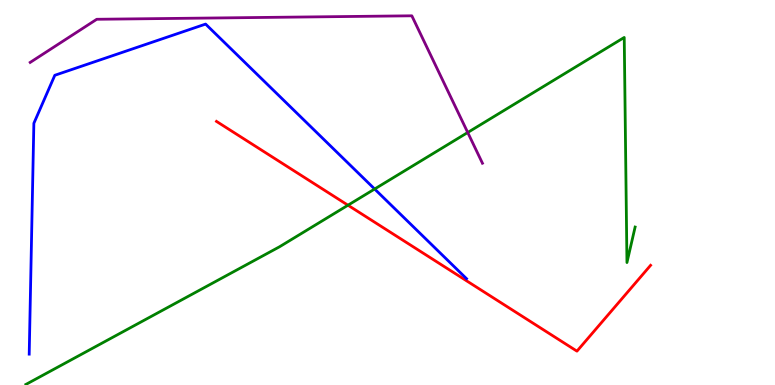[{'lines': ['blue', 'red'], 'intersections': []}, {'lines': ['green', 'red'], 'intersections': [{'x': 4.49, 'y': 4.67}]}, {'lines': ['purple', 'red'], 'intersections': []}, {'lines': ['blue', 'green'], 'intersections': [{'x': 4.83, 'y': 5.09}]}, {'lines': ['blue', 'purple'], 'intersections': []}, {'lines': ['green', 'purple'], 'intersections': [{'x': 6.04, 'y': 6.56}]}]